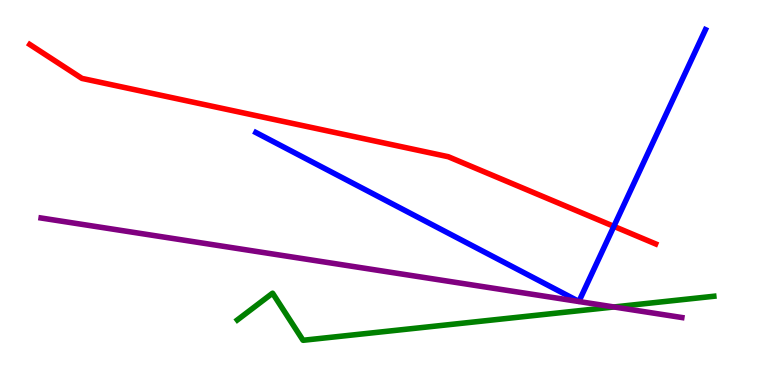[{'lines': ['blue', 'red'], 'intersections': [{'x': 7.92, 'y': 4.12}]}, {'lines': ['green', 'red'], 'intersections': []}, {'lines': ['purple', 'red'], 'intersections': []}, {'lines': ['blue', 'green'], 'intersections': []}, {'lines': ['blue', 'purple'], 'intersections': []}, {'lines': ['green', 'purple'], 'intersections': [{'x': 7.92, 'y': 2.03}]}]